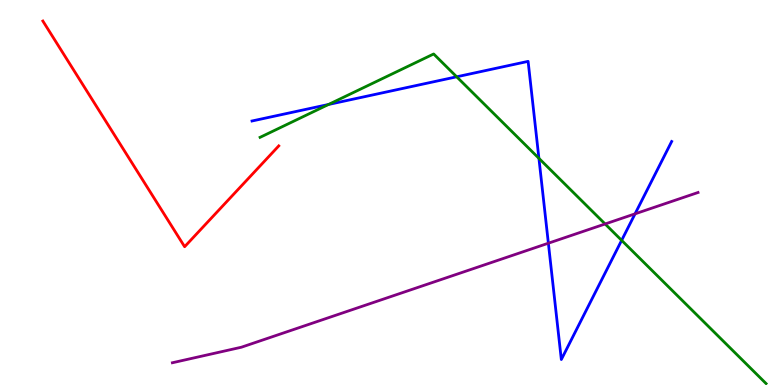[{'lines': ['blue', 'red'], 'intersections': []}, {'lines': ['green', 'red'], 'intersections': []}, {'lines': ['purple', 'red'], 'intersections': []}, {'lines': ['blue', 'green'], 'intersections': [{'x': 4.24, 'y': 7.29}, {'x': 5.89, 'y': 8.01}, {'x': 6.95, 'y': 5.89}, {'x': 8.02, 'y': 3.76}]}, {'lines': ['blue', 'purple'], 'intersections': [{'x': 7.08, 'y': 3.68}, {'x': 8.19, 'y': 4.45}]}, {'lines': ['green', 'purple'], 'intersections': [{'x': 7.81, 'y': 4.18}]}]